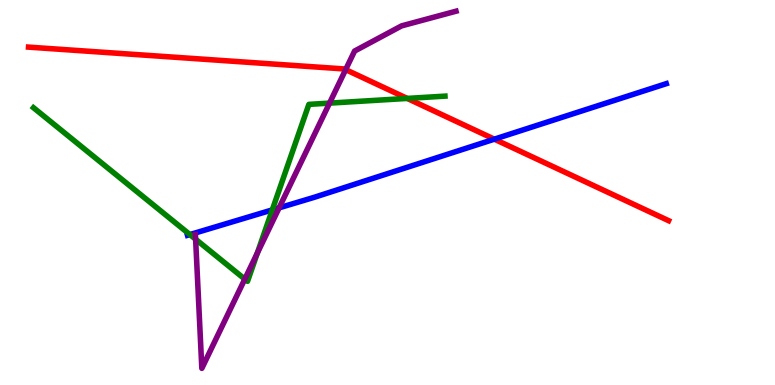[{'lines': ['blue', 'red'], 'intersections': [{'x': 6.38, 'y': 6.39}]}, {'lines': ['green', 'red'], 'intersections': [{'x': 5.25, 'y': 7.44}]}, {'lines': ['purple', 'red'], 'intersections': [{'x': 4.46, 'y': 8.19}]}, {'lines': ['blue', 'green'], 'intersections': [{'x': 2.45, 'y': 3.91}, {'x': 3.51, 'y': 4.55}]}, {'lines': ['blue', 'purple'], 'intersections': [{'x': 3.6, 'y': 4.6}]}, {'lines': ['green', 'purple'], 'intersections': [{'x': 2.52, 'y': 3.79}, {'x': 3.16, 'y': 2.75}, {'x': 3.32, 'y': 3.42}, {'x': 4.25, 'y': 7.32}]}]